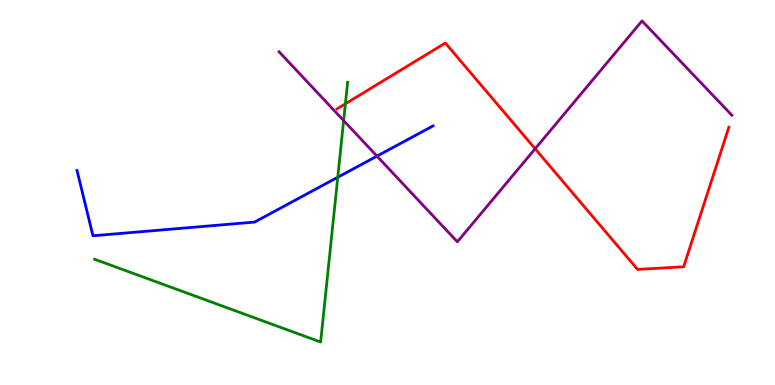[{'lines': ['blue', 'red'], 'intersections': []}, {'lines': ['green', 'red'], 'intersections': [{'x': 4.46, 'y': 7.3}]}, {'lines': ['purple', 'red'], 'intersections': [{'x': 6.91, 'y': 6.14}]}, {'lines': ['blue', 'green'], 'intersections': [{'x': 4.36, 'y': 5.4}]}, {'lines': ['blue', 'purple'], 'intersections': [{'x': 4.86, 'y': 5.94}]}, {'lines': ['green', 'purple'], 'intersections': [{'x': 4.43, 'y': 6.87}]}]